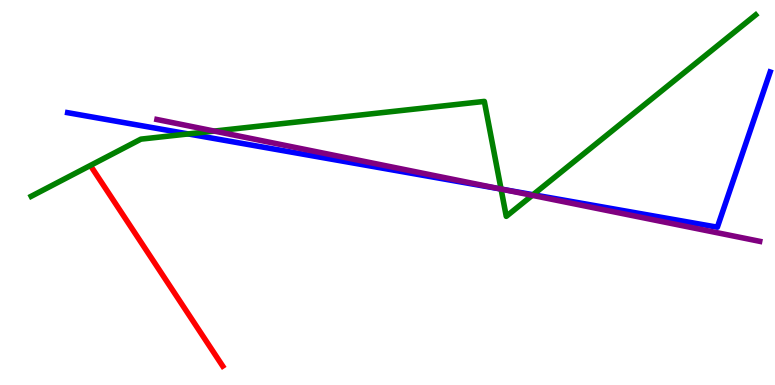[{'lines': ['blue', 'red'], 'intersections': []}, {'lines': ['green', 'red'], 'intersections': []}, {'lines': ['purple', 'red'], 'intersections': []}, {'lines': ['blue', 'green'], 'intersections': [{'x': 2.43, 'y': 6.52}, {'x': 6.47, 'y': 5.09}, {'x': 6.88, 'y': 4.94}]}, {'lines': ['blue', 'purple'], 'intersections': [{'x': 6.48, 'y': 5.08}]}, {'lines': ['green', 'purple'], 'intersections': [{'x': 2.76, 'y': 6.6}, {'x': 6.47, 'y': 5.09}, {'x': 6.87, 'y': 4.93}]}]